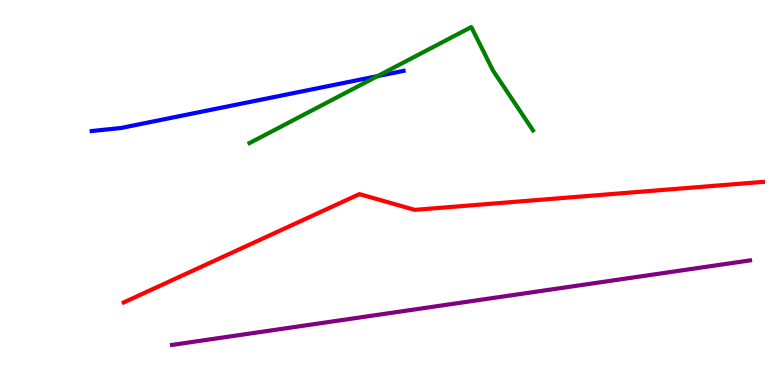[{'lines': ['blue', 'red'], 'intersections': []}, {'lines': ['green', 'red'], 'intersections': []}, {'lines': ['purple', 'red'], 'intersections': []}, {'lines': ['blue', 'green'], 'intersections': [{'x': 4.87, 'y': 8.02}]}, {'lines': ['blue', 'purple'], 'intersections': []}, {'lines': ['green', 'purple'], 'intersections': []}]